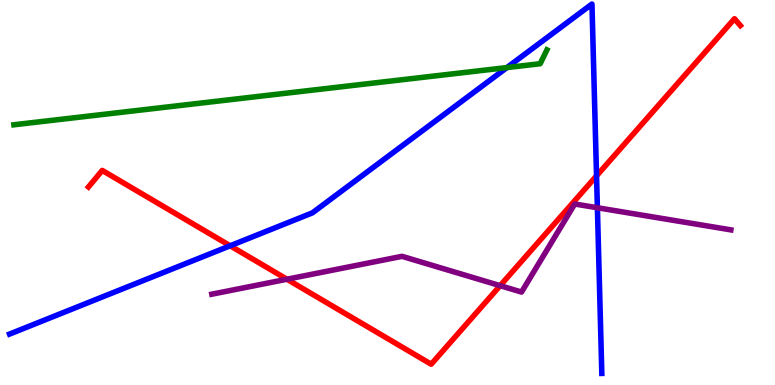[{'lines': ['blue', 'red'], 'intersections': [{'x': 2.97, 'y': 3.62}, {'x': 7.7, 'y': 5.43}]}, {'lines': ['green', 'red'], 'intersections': []}, {'lines': ['purple', 'red'], 'intersections': [{'x': 3.7, 'y': 2.75}, {'x': 6.45, 'y': 2.58}]}, {'lines': ['blue', 'green'], 'intersections': [{'x': 6.54, 'y': 8.24}]}, {'lines': ['blue', 'purple'], 'intersections': [{'x': 7.71, 'y': 4.6}]}, {'lines': ['green', 'purple'], 'intersections': []}]